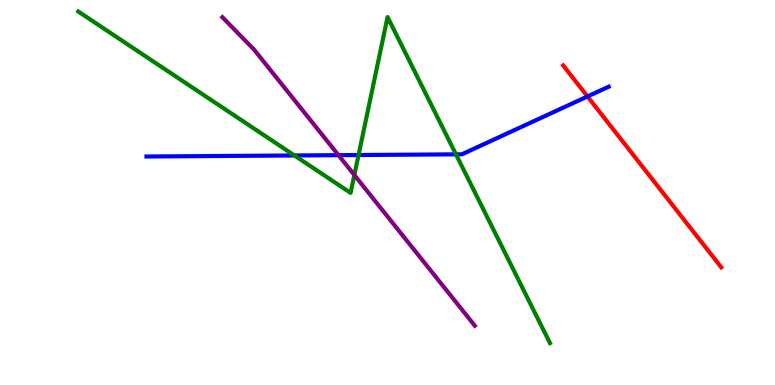[{'lines': ['blue', 'red'], 'intersections': [{'x': 7.58, 'y': 7.49}]}, {'lines': ['green', 'red'], 'intersections': []}, {'lines': ['purple', 'red'], 'intersections': []}, {'lines': ['blue', 'green'], 'intersections': [{'x': 3.8, 'y': 5.96}, {'x': 4.63, 'y': 5.97}, {'x': 5.88, 'y': 5.99}]}, {'lines': ['blue', 'purple'], 'intersections': [{'x': 4.37, 'y': 5.97}]}, {'lines': ['green', 'purple'], 'intersections': [{'x': 4.57, 'y': 5.45}]}]